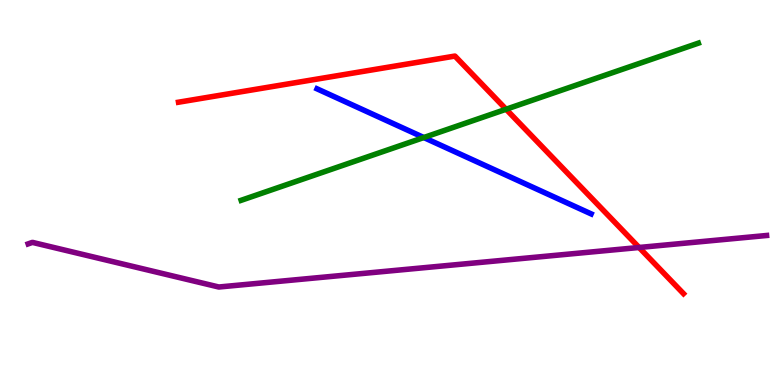[{'lines': ['blue', 'red'], 'intersections': []}, {'lines': ['green', 'red'], 'intersections': [{'x': 6.53, 'y': 7.16}]}, {'lines': ['purple', 'red'], 'intersections': [{'x': 8.25, 'y': 3.57}]}, {'lines': ['blue', 'green'], 'intersections': [{'x': 5.47, 'y': 6.43}]}, {'lines': ['blue', 'purple'], 'intersections': []}, {'lines': ['green', 'purple'], 'intersections': []}]